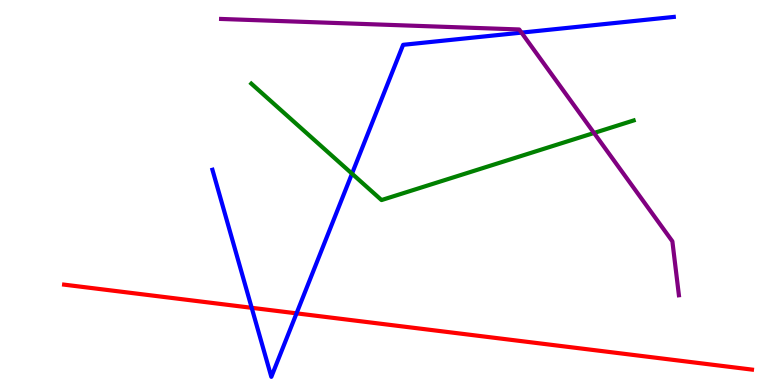[{'lines': ['blue', 'red'], 'intersections': [{'x': 3.25, 'y': 2.0}, {'x': 3.83, 'y': 1.86}]}, {'lines': ['green', 'red'], 'intersections': []}, {'lines': ['purple', 'red'], 'intersections': []}, {'lines': ['blue', 'green'], 'intersections': [{'x': 4.54, 'y': 5.49}]}, {'lines': ['blue', 'purple'], 'intersections': [{'x': 6.73, 'y': 9.15}]}, {'lines': ['green', 'purple'], 'intersections': [{'x': 7.66, 'y': 6.55}]}]